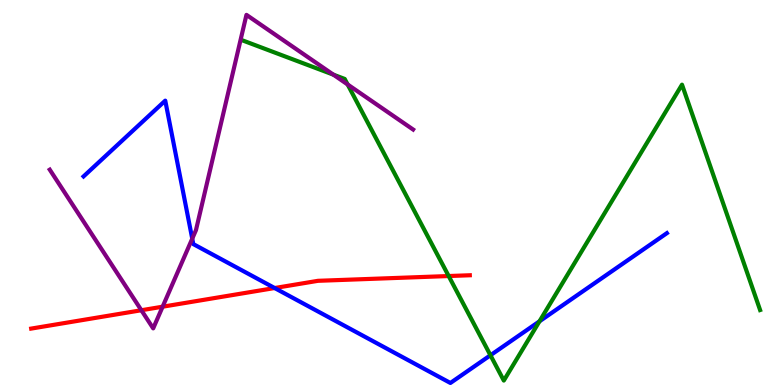[{'lines': ['blue', 'red'], 'intersections': [{'x': 3.54, 'y': 2.52}]}, {'lines': ['green', 'red'], 'intersections': [{'x': 5.79, 'y': 2.83}]}, {'lines': ['purple', 'red'], 'intersections': [{'x': 1.82, 'y': 1.94}, {'x': 2.1, 'y': 2.03}]}, {'lines': ['blue', 'green'], 'intersections': [{'x': 6.33, 'y': 0.773}, {'x': 6.96, 'y': 1.65}]}, {'lines': ['blue', 'purple'], 'intersections': [{'x': 2.48, 'y': 3.8}]}, {'lines': ['green', 'purple'], 'intersections': [{'x': 4.3, 'y': 8.06}, {'x': 4.49, 'y': 7.81}]}]